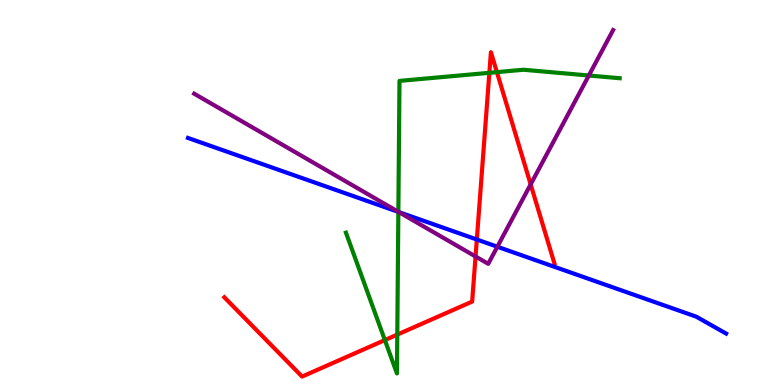[{'lines': ['blue', 'red'], 'intersections': [{'x': 6.15, 'y': 3.78}]}, {'lines': ['green', 'red'], 'intersections': [{'x': 4.97, 'y': 1.17}, {'x': 5.13, 'y': 1.31}, {'x': 6.31, 'y': 8.11}, {'x': 6.41, 'y': 8.13}]}, {'lines': ['purple', 'red'], 'intersections': [{'x': 6.14, 'y': 3.34}, {'x': 6.85, 'y': 5.21}]}, {'lines': ['blue', 'green'], 'intersections': [{'x': 5.14, 'y': 4.5}]}, {'lines': ['blue', 'purple'], 'intersections': [{'x': 5.15, 'y': 4.49}, {'x': 6.42, 'y': 3.59}]}, {'lines': ['green', 'purple'], 'intersections': [{'x': 5.14, 'y': 4.5}, {'x': 7.6, 'y': 8.04}]}]